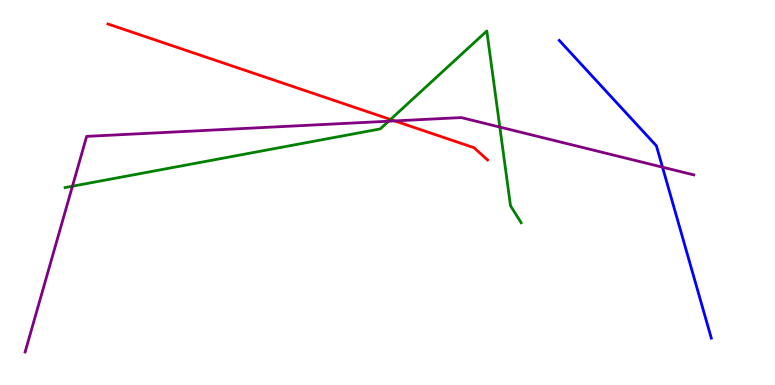[{'lines': ['blue', 'red'], 'intersections': []}, {'lines': ['green', 'red'], 'intersections': [{'x': 5.04, 'y': 6.9}]}, {'lines': ['purple', 'red'], 'intersections': [{'x': 5.09, 'y': 6.86}]}, {'lines': ['blue', 'green'], 'intersections': []}, {'lines': ['blue', 'purple'], 'intersections': [{'x': 8.55, 'y': 5.66}]}, {'lines': ['green', 'purple'], 'intersections': [{'x': 0.935, 'y': 5.16}, {'x': 5.01, 'y': 6.85}, {'x': 6.45, 'y': 6.7}]}]